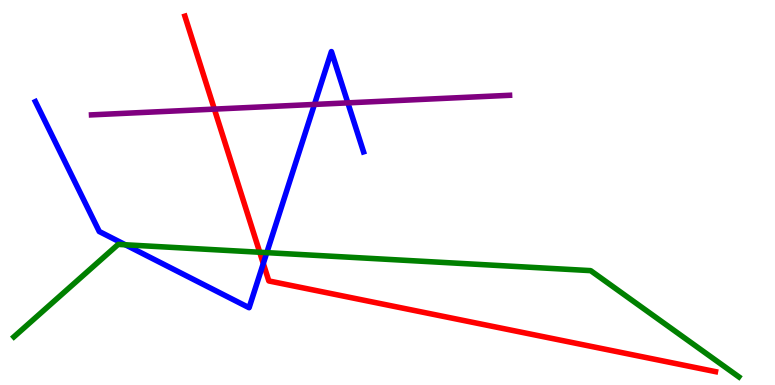[{'lines': ['blue', 'red'], 'intersections': [{'x': 3.4, 'y': 3.15}]}, {'lines': ['green', 'red'], 'intersections': [{'x': 3.35, 'y': 3.45}]}, {'lines': ['purple', 'red'], 'intersections': [{'x': 2.77, 'y': 7.17}]}, {'lines': ['blue', 'green'], 'intersections': [{'x': 1.62, 'y': 3.64}, {'x': 3.44, 'y': 3.44}]}, {'lines': ['blue', 'purple'], 'intersections': [{'x': 4.06, 'y': 7.29}, {'x': 4.49, 'y': 7.33}]}, {'lines': ['green', 'purple'], 'intersections': []}]